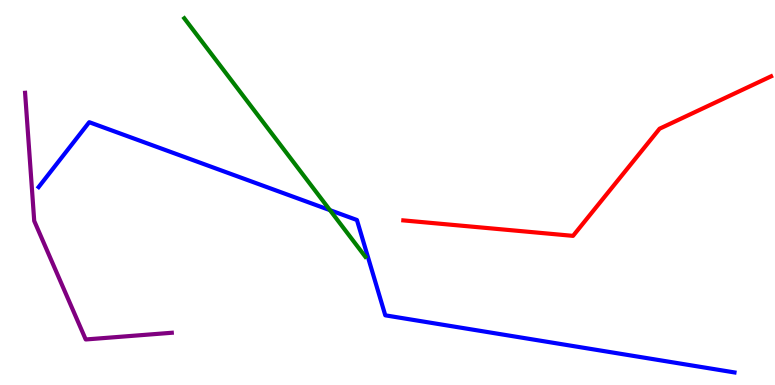[{'lines': ['blue', 'red'], 'intersections': []}, {'lines': ['green', 'red'], 'intersections': []}, {'lines': ['purple', 'red'], 'intersections': []}, {'lines': ['blue', 'green'], 'intersections': [{'x': 4.26, 'y': 4.54}]}, {'lines': ['blue', 'purple'], 'intersections': []}, {'lines': ['green', 'purple'], 'intersections': []}]